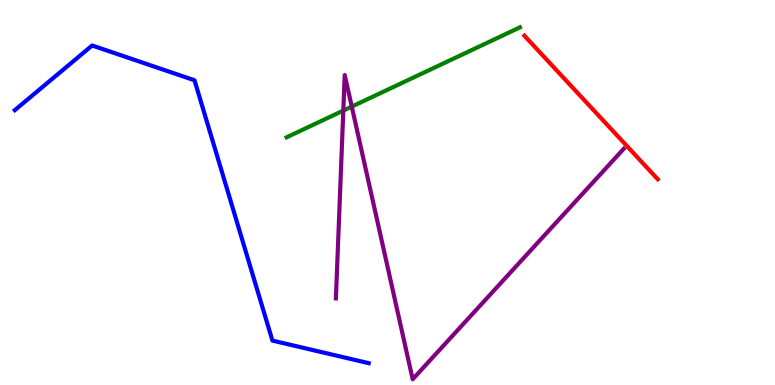[{'lines': ['blue', 'red'], 'intersections': []}, {'lines': ['green', 'red'], 'intersections': []}, {'lines': ['purple', 'red'], 'intersections': []}, {'lines': ['blue', 'green'], 'intersections': []}, {'lines': ['blue', 'purple'], 'intersections': []}, {'lines': ['green', 'purple'], 'intersections': [{'x': 4.43, 'y': 7.13}, {'x': 4.54, 'y': 7.23}]}]